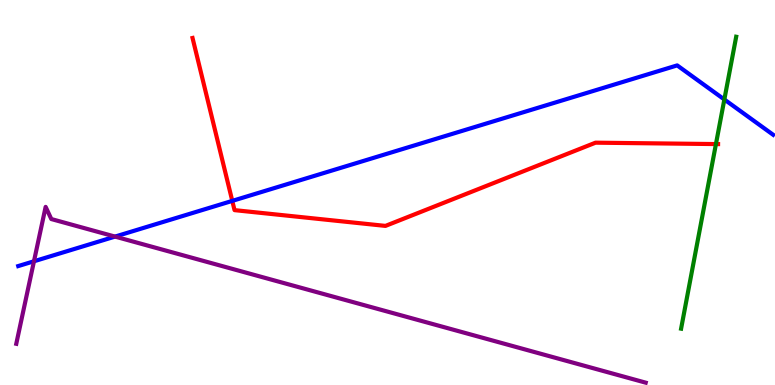[{'lines': ['blue', 'red'], 'intersections': [{'x': 3.0, 'y': 4.78}]}, {'lines': ['green', 'red'], 'intersections': [{'x': 9.24, 'y': 6.26}]}, {'lines': ['purple', 'red'], 'intersections': []}, {'lines': ['blue', 'green'], 'intersections': [{'x': 9.35, 'y': 7.42}]}, {'lines': ['blue', 'purple'], 'intersections': [{'x': 0.438, 'y': 3.21}, {'x': 1.48, 'y': 3.85}]}, {'lines': ['green', 'purple'], 'intersections': []}]